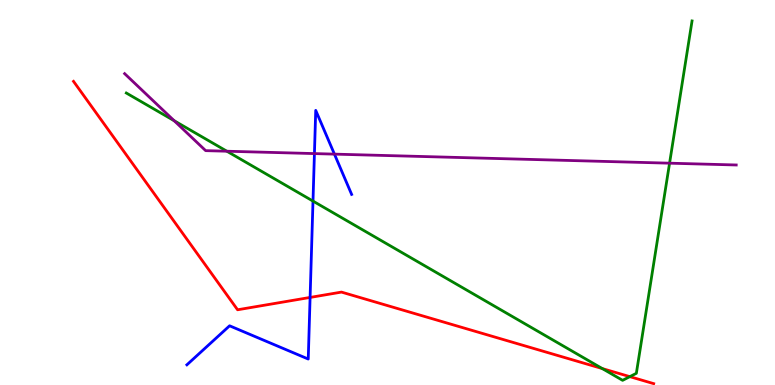[{'lines': ['blue', 'red'], 'intersections': [{'x': 4.0, 'y': 2.27}]}, {'lines': ['green', 'red'], 'intersections': [{'x': 7.77, 'y': 0.427}, {'x': 8.13, 'y': 0.217}]}, {'lines': ['purple', 'red'], 'intersections': []}, {'lines': ['blue', 'green'], 'intersections': [{'x': 4.04, 'y': 4.78}]}, {'lines': ['blue', 'purple'], 'intersections': [{'x': 4.06, 'y': 6.01}, {'x': 4.32, 'y': 6.0}]}, {'lines': ['green', 'purple'], 'intersections': [{'x': 2.25, 'y': 6.86}, {'x': 2.93, 'y': 6.07}, {'x': 8.64, 'y': 5.76}]}]